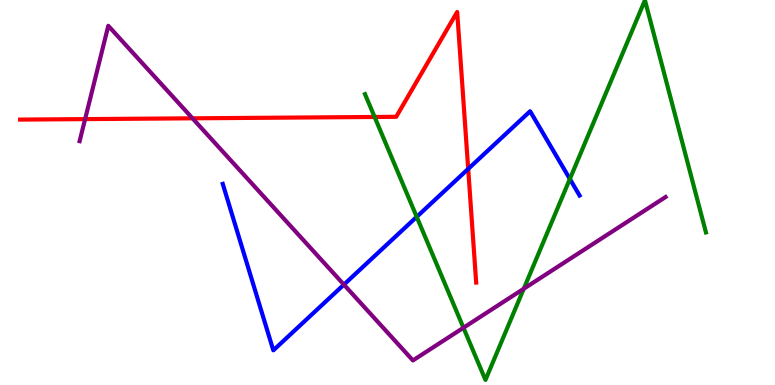[{'lines': ['blue', 'red'], 'intersections': [{'x': 6.04, 'y': 5.61}]}, {'lines': ['green', 'red'], 'intersections': [{'x': 4.83, 'y': 6.96}]}, {'lines': ['purple', 'red'], 'intersections': [{'x': 1.1, 'y': 6.91}, {'x': 2.48, 'y': 6.93}]}, {'lines': ['blue', 'green'], 'intersections': [{'x': 5.38, 'y': 4.37}, {'x': 7.35, 'y': 5.35}]}, {'lines': ['blue', 'purple'], 'intersections': [{'x': 4.44, 'y': 2.61}]}, {'lines': ['green', 'purple'], 'intersections': [{'x': 5.98, 'y': 1.49}, {'x': 6.76, 'y': 2.5}]}]